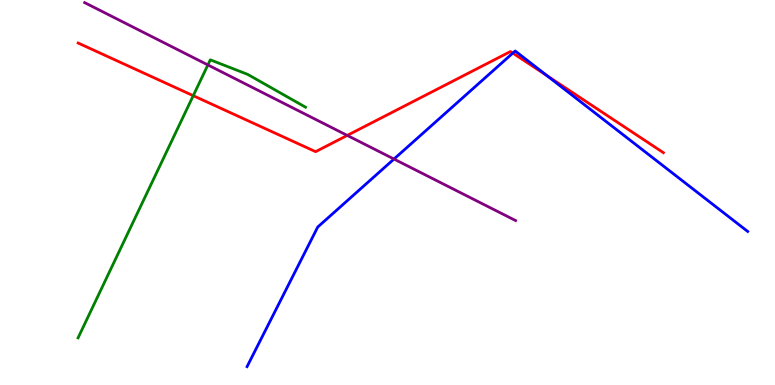[{'lines': ['blue', 'red'], 'intersections': [{'x': 6.62, 'y': 8.62}, {'x': 7.06, 'y': 8.03}]}, {'lines': ['green', 'red'], 'intersections': [{'x': 2.49, 'y': 7.51}]}, {'lines': ['purple', 'red'], 'intersections': [{'x': 4.48, 'y': 6.48}]}, {'lines': ['blue', 'green'], 'intersections': []}, {'lines': ['blue', 'purple'], 'intersections': [{'x': 5.08, 'y': 5.87}]}, {'lines': ['green', 'purple'], 'intersections': [{'x': 2.68, 'y': 8.31}]}]